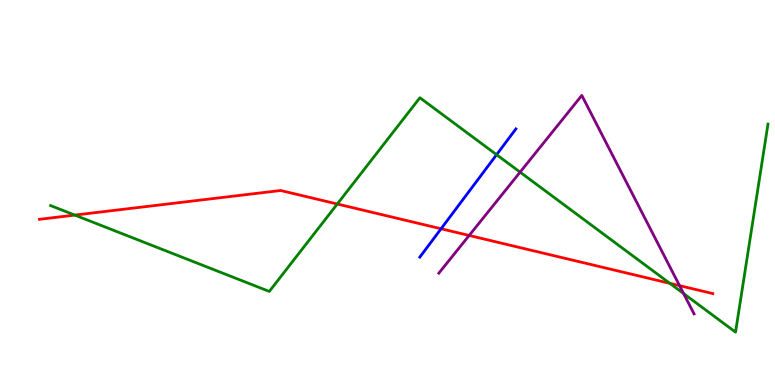[{'lines': ['blue', 'red'], 'intersections': [{'x': 5.69, 'y': 4.06}]}, {'lines': ['green', 'red'], 'intersections': [{'x': 0.965, 'y': 4.41}, {'x': 4.35, 'y': 4.7}, {'x': 8.64, 'y': 2.64}]}, {'lines': ['purple', 'red'], 'intersections': [{'x': 6.05, 'y': 3.88}, {'x': 8.77, 'y': 2.58}]}, {'lines': ['blue', 'green'], 'intersections': [{'x': 6.41, 'y': 5.98}]}, {'lines': ['blue', 'purple'], 'intersections': []}, {'lines': ['green', 'purple'], 'intersections': [{'x': 6.71, 'y': 5.53}, {'x': 8.82, 'y': 2.37}]}]